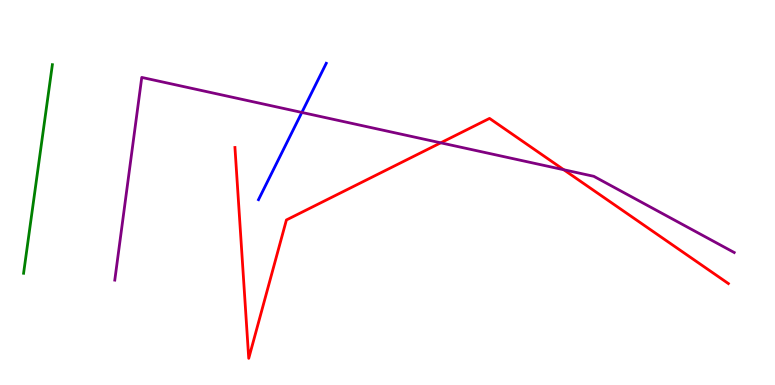[{'lines': ['blue', 'red'], 'intersections': []}, {'lines': ['green', 'red'], 'intersections': []}, {'lines': ['purple', 'red'], 'intersections': [{'x': 5.69, 'y': 6.29}, {'x': 7.27, 'y': 5.59}]}, {'lines': ['blue', 'green'], 'intersections': []}, {'lines': ['blue', 'purple'], 'intersections': [{'x': 3.89, 'y': 7.08}]}, {'lines': ['green', 'purple'], 'intersections': []}]